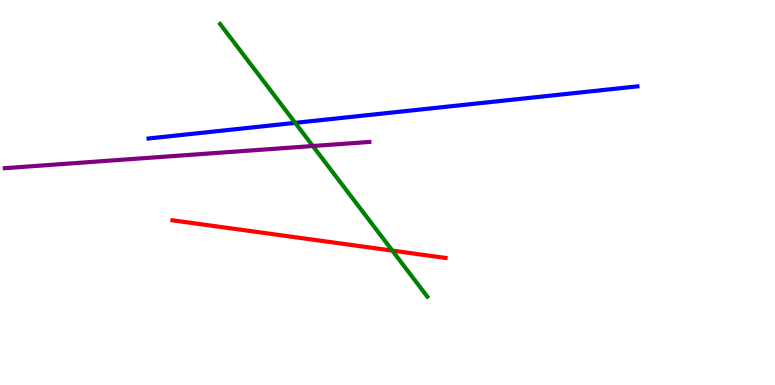[{'lines': ['blue', 'red'], 'intersections': []}, {'lines': ['green', 'red'], 'intersections': [{'x': 5.06, 'y': 3.49}]}, {'lines': ['purple', 'red'], 'intersections': []}, {'lines': ['blue', 'green'], 'intersections': [{'x': 3.81, 'y': 6.81}]}, {'lines': ['blue', 'purple'], 'intersections': []}, {'lines': ['green', 'purple'], 'intersections': [{'x': 4.04, 'y': 6.21}]}]